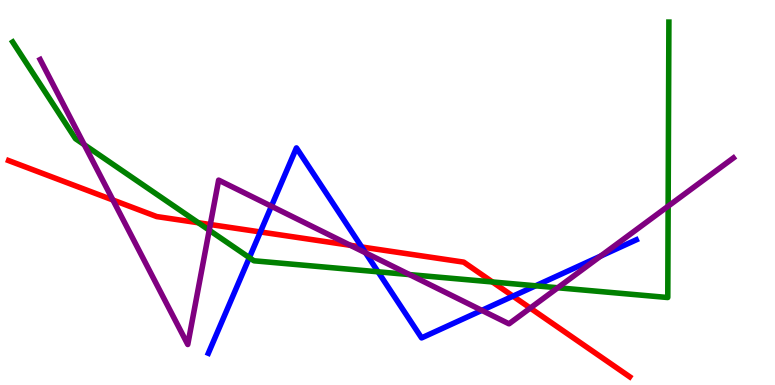[{'lines': ['blue', 'red'], 'intersections': [{'x': 3.36, 'y': 3.98}, {'x': 4.67, 'y': 3.58}, {'x': 6.62, 'y': 2.31}]}, {'lines': ['green', 'red'], 'intersections': [{'x': 2.56, 'y': 4.21}, {'x': 6.35, 'y': 2.68}]}, {'lines': ['purple', 'red'], 'intersections': [{'x': 1.46, 'y': 4.8}, {'x': 2.71, 'y': 4.17}, {'x': 4.52, 'y': 3.63}, {'x': 6.84, 'y': 2.0}]}, {'lines': ['blue', 'green'], 'intersections': [{'x': 3.22, 'y': 3.31}, {'x': 4.88, 'y': 2.94}, {'x': 6.91, 'y': 2.58}]}, {'lines': ['blue', 'purple'], 'intersections': [{'x': 3.5, 'y': 4.64}, {'x': 4.72, 'y': 3.43}, {'x': 6.22, 'y': 1.94}, {'x': 7.75, 'y': 3.35}]}, {'lines': ['green', 'purple'], 'intersections': [{'x': 1.09, 'y': 6.24}, {'x': 2.7, 'y': 4.02}, {'x': 5.28, 'y': 2.87}, {'x': 7.2, 'y': 2.53}, {'x': 8.62, 'y': 4.64}]}]